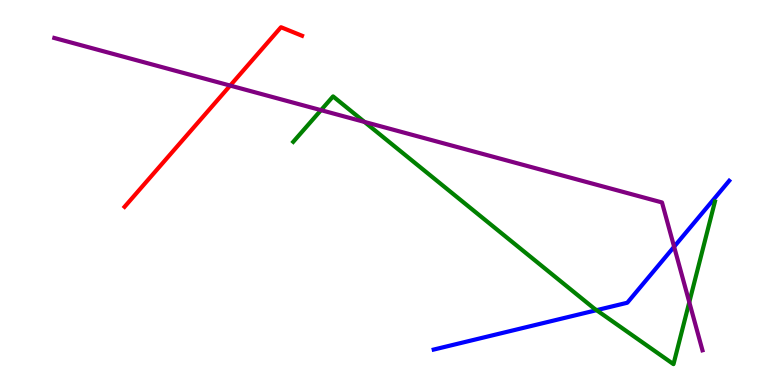[{'lines': ['blue', 'red'], 'intersections': []}, {'lines': ['green', 'red'], 'intersections': []}, {'lines': ['purple', 'red'], 'intersections': [{'x': 2.97, 'y': 7.78}]}, {'lines': ['blue', 'green'], 'intersections': [{'x': 7.7, 'y': 1.94}]}, {'lines': ['blue', 'purple'], 'intersections': [{'x': 8.7, 'y': 3.59}]}, {'lines': ['green', 'purple'], 'intersections': [{'x': 4.14, 'y': 7.14}, {'x': 4.7, 'y': 6.83}, {'x': 8.89, 'y': 2.15}]}]